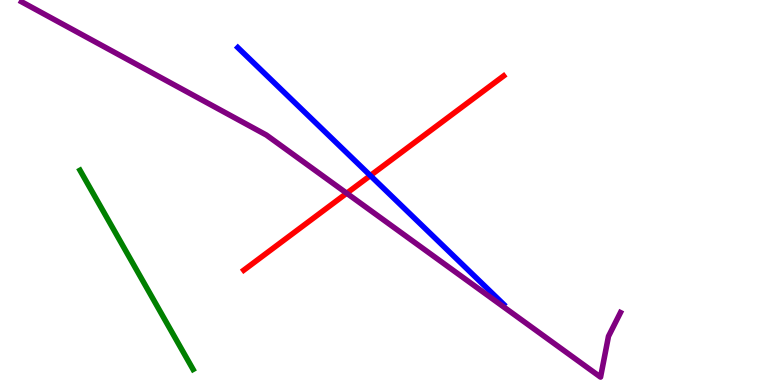[{'lines': ['blue', 'red'], 'intersections': [{'x': 4.78, 'y': 5.44}]}, {'lines': ['green', 'red'], 'intersections': []}, {'lines': ['purple', 'red'], 'intersections': [{'x': 4.47, 'y': 4.98}]}, {'lines': ['blue', 'green'], 'intersections': []}, {'lines': ['blue', 'purple'], 'intersections': []}, {'lines': ['green', 'purple'], 'intersections': []}]